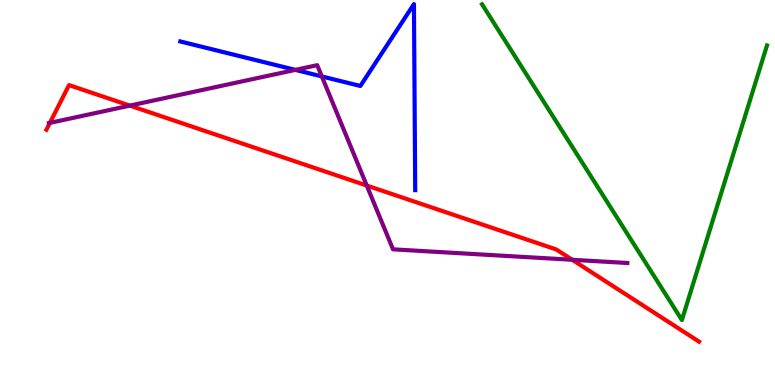[{'lines': ['blue', 'red'], 'intersections': []}, {'lines': ['green', 'red'], 'intersections': []}, {'lines': ['purple', 'red'], 'intersections': [{'x': 0.644, 'y': 6.81}, {'x': 1.68, 'y': 7.26}, {'x': 4.73, 'y': 5.18}, {'x': 7.38, 'y': 3.25}]}, {'lines': ['blue', 'green'], 'intersections': []}, {'lines': ['blue', 'purple'], 'intersections': [{'x': 3.81, 'y': 8.18}, {'x': 4.15, 'y': 8.01}]}, {'lines': ['green', 'purple'], 'intersections': []}]